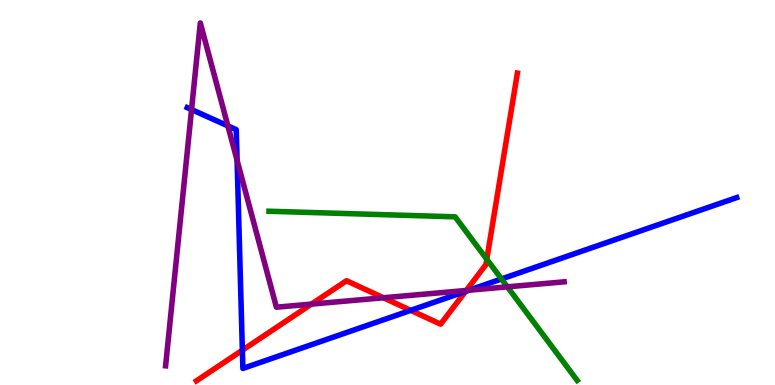[{'lines': ['blue', 'red'], 'intersections': [{'x': 3.13, 'y': 0.904}, {'x': 5.3, 'y': 1.94}, {'x': 6.01, 'y': 2.43}]}, {'lines': ['green', 'red'], 'intersections': [{'x': 6.28, 'y': 3.27}]}, {'lines': ['purple', 'red'], 'intersections': [{'x': 4.02, 'y': 2.1}, {'x': 4.95, 'y': 2.27}, {'x': 6.02, 'y': 2.46}]}, {'lines': ['blue', 'green'], 'intersections': [{'x': 6.47, 'y': 2.75}]}, {'lines': ['blue', 'purple'], 'intersections': [{'x': 2.47, 'y': 7.15}, {'x': 2.94, 'y': 6.73}, {'x': 3.06, 'y': 5.83}, {'x': 6.05, 'y': 2.46}]}, {'lines': ['green', 'purple'], 'intersections': [{'x': 6.55, 'y': 2.55}]}]